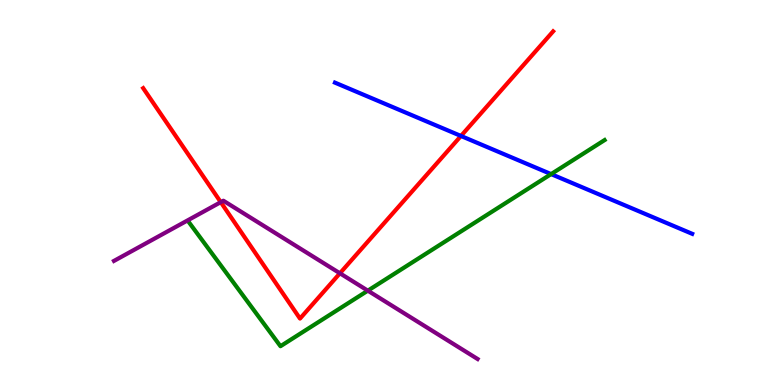[{'lines': ['blue', 'red'], 'intersections': [{'x': 5.95, 'y': 6.47}]}, {'lines': ['green', 'red'], 'intersections': []}, {'lines': ['purple', 'red'], 'intersections': [{'x': 2.85, 'y': 4.75}, {'x': 4.39, 'y': 2.9}]}, {'lines': ['blue', 'green'], 'intersections': [{'x': 7.11, 'y': 5.48}]}, {'lines': ['blue', 'purple'], 'intersections': []}, {'lines': ['green', 'purple'], 'intersections': [{'x': 4.75, 'y': 2.45}]}]